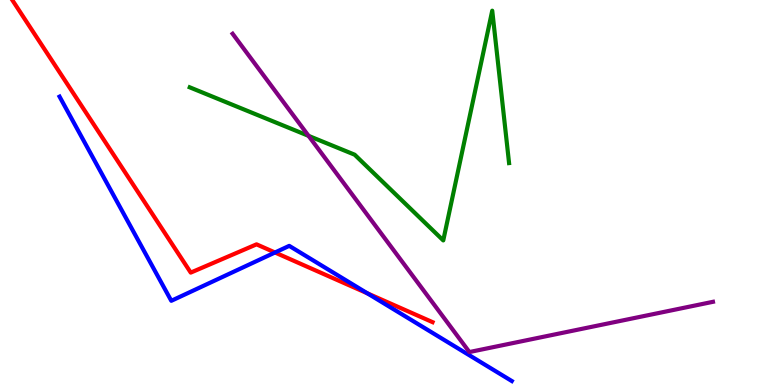[{'lines': ['blue', 'red'], 'intersections': [{'x': 3.55, 'y': 3.44}, {'x': 4.74, 'y': 2.38}]}, {'lines': ['green', 'red'], 'intersections': []}, {'lines': ['purple', 'red'], 'intersections': []}, {'lines': ['blue', 'green'], 'intersections': []}, {'lines': ['blue', 'purple'], 'intersections': []}, {'lines': ['green', 'purple'], 'intersections': [{'x': 3.98, 'y': 6.47}]}]